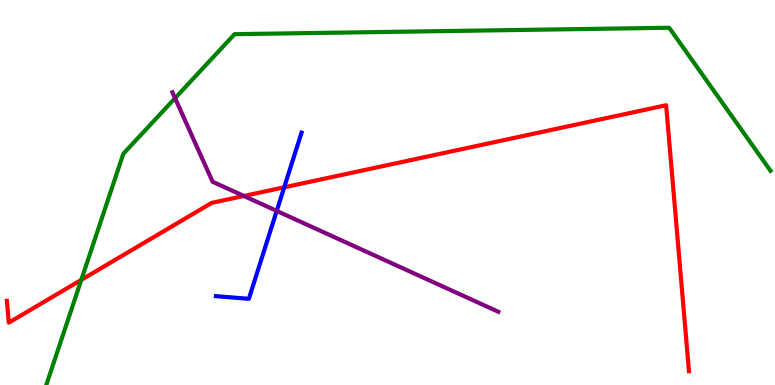[{'lines': ['blue', 'red'], 'intersections': [{'x': 3.67, 'y': 5.13}]}, {'lines': ['green', 'red'], 'intersections': [{'x': 1.05, 'y': 2.73}]}, {'lines': ['purple', 'red'], 'intersections': [{'x': 3.15, 'y': 4.91}]}, {'lines': ['blue', 'green'], 'intersections': []}, {'lines': ['blue', 'purple'], 'intersections': [{'x': 3.57, 'y': 4.52}]}, {'lines': ['green', 'purple'], 'intersections': [{'x': 2.26, 'y': 7.45}]}]